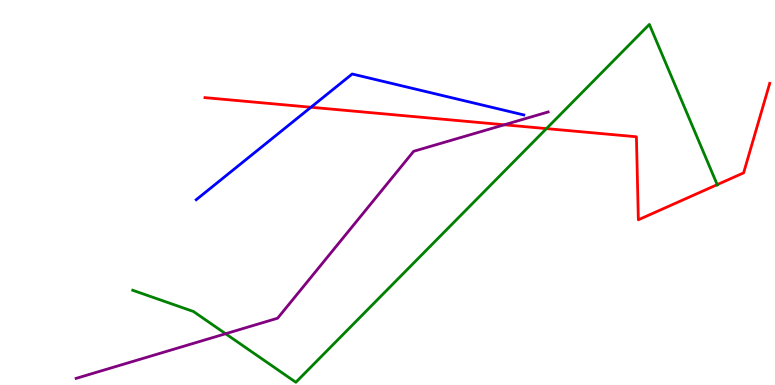[{'lines': ['blue', 'red'], 'intersections': [{'x': 4.01, 'y': 7.21}]}, {'lines': ['green', 'red'], 'intersections': [{'x': 7.05, 'y': 6.66}, {'x': 9.25, 'y': 5.2}]}, {'lines': ['purple', 'red'], 'intersections': [{'x': 6.51, 'y': 6.76}]}, {'lines': ['blue', 'green'], 'intersections': []}, {'lines': ['blue', 'purple'], 'intersections': []}, {'lines': ['green', 'purple'], 'intersections': [{'x': 2.91, 'y': 1.33}]}]